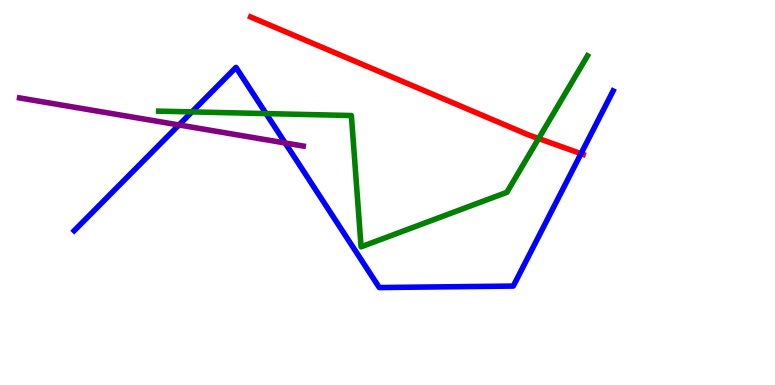[{'lines': ['blue', 'red'], 'intersections': [{'x': 7.5, 'y': 6.01}]}, {'lines': ['green', 'red'], 'intersections': [{'x': 6.95, 'y': 6.4}]}, {'lines': ['purple', 'red'], 'intersections': []}, {'lines': ['blue', 'green'], 'intersections': [{'x': 2.48, 'y': 7.09}, {'x': 3.43, 'y': 7.05}]}, {'lines': ['blue', 'purple'], 'intersections': [{'x': 2.31, 'y': 6.75}, {'x': 3.68, 'y': 6.29}]}, {'lines': ['green', 'purple'], 'intersections': []}]